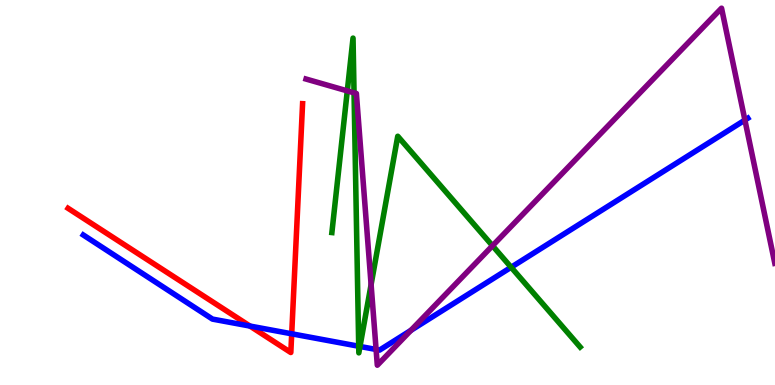[{'lines': ['blue', 'red'], 'intersections': [{'x': 3.23, 'y': 1.53}, {'x': 3.76, 'y': 1.33}]}, {'lines': ['green', 'red'], 'intersections': []}, {'lines': ['purple', 'red'], 'intersections': []}, {'lines': ['blue', 'green'], 'intersections': [{'x': 4.63, 'y': 1.01}, {'x': 4.64, 'y': 1.0}, {'x': 6.6, 'y': 3.06}]}, {'lines': ['blue', 'purple'], 'intersections': [{'x': 4.85, 'y': 0.923}, {'x': 5.3, 'y': 1.42}, {'x': 9.61, 'y': 6.88}]}, {'lines': ['green', 'purple'], 'intersections': [{'x': 4.48, 'y': 7.64}, {'x': 4.57, 'y': 7.59}, {'x': 4.79, 'y': 2.61}, {'x': 6.35, 'y': 3.62}]}]